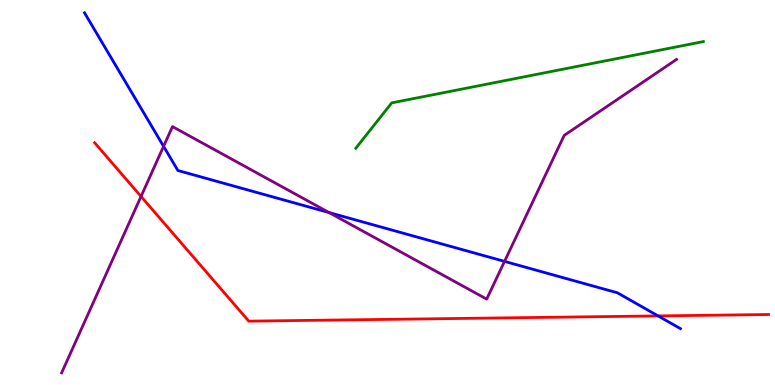[{'lines': ['blue', 'red'], 'intersections': [{'x': 8.49, 'y': 1.79}]}, {'lines': ['green', 'red'], 'intersections': []}, {'lines': ['purple', 'red'], 'intersections': [{'x': 1.82, 'y': 4.9}]}, {'lines': ['blue', 'green'], 'intersections': []}, {'lines': ['blue', 'purple'], 'intersections': [{'x': 2.11, 'y': 6.2}, {'x': 4.25, 'y': 4.48}, {'x': 6.51, 'y': 3.21}]}, {'lines': ['green', 'purple'], 'intersections': []}]